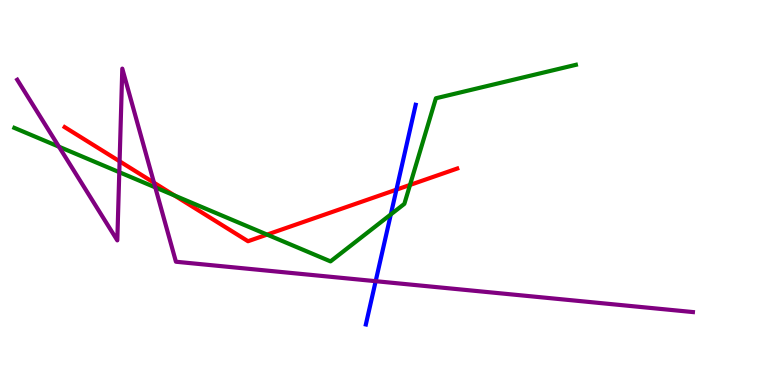[{'lines': ['blue', 'red'], 'intersections': [{'x': 5.12, 'y': 5.07}]}, {'lines': ['green', 'red'], 'intersections': [{'x': 2.25, 'y': 4.92}, {'x': 3.45, 'y': 3.91}, {'x': 5.29, 'y': 5.2}]}, {'lines': ['purple', 'red'], 'intersections': [{'x': 1.54, 'y': 5.81}, {'x': 1.99, 'y': 5.25}]}, {'lines': ['blue', 'green'], 'intersections': [{'x': 5.04, 'y': 4.43}]}, {'lines': ['blue', 'purple'], 'intersections': [{'x': 4.85, 'y': 2.7}]}, {'lines': ['green', 'purple'], 'intersections': [{'x': 0.761, 'y': 6.19}, {'x': 1.54, 'y': 5.53}, {'x': 2.0, 'y': 5.13}]}]